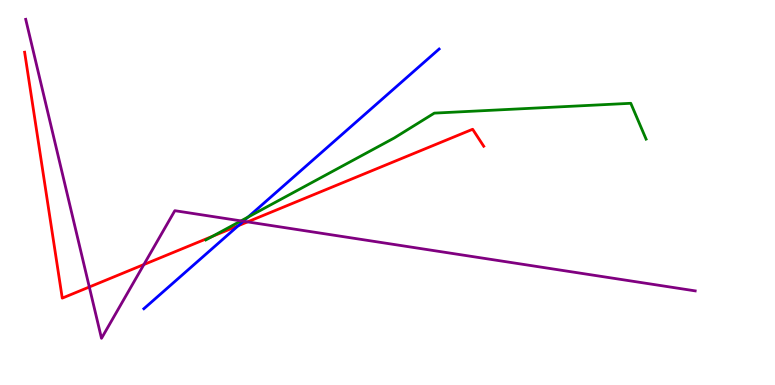[{'lines': ['blue', 'red'], 'intersections': [{'x': 3.07, 'y': 4.14}]}, {'lines': ['green', 'red'], 'intersections': [{'x': 2.74, 'y': 3.86}]}, {'lines': ['purple', 'red'], 'intersections': [{'x': 1.15, 'y': 2.55}, {'x': 1.86, 'y': 3.13}, {'x': 3.19, 'y': 4.24}]}, {'lines': ['blue', 'green'], 'intersections': [{'x': 3.2, 'y': 4.36}]}, {'lines': ['blue', 'purple'], 'intersections': [{'x': 3.14, 'y': 4.25}]}, {'lines': ['green', 'purple'], 'intersections': [{'x': 3.11, 'y': 4.26}]}]